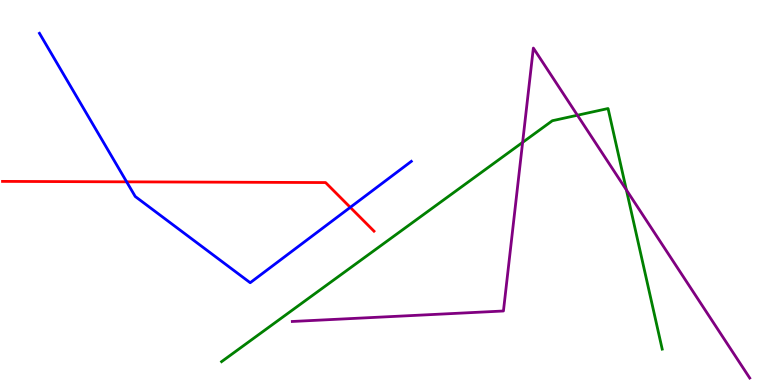[{'lines': ['blue', 'red'], 'intersections': [{'x': 1.63, 'y': 5.28}, {'x': 4.52, 'y': 4.61}]}, {'lines': ['green', 'red'], 'intersections': []}, {'lines': ['purple', 'red'], 'intersections': []}, {'lines': ['blue', 'green'], 'intersections': []}, {'lines': ['blue', 'purple'], 'intersections': []}, {'lines': ['green', 'purple'], 'intersections': [{'x': 6.74, 'y': 6.3}, {'x': 7.45, 'y': 7.01}, {'x': 8.08, 'y': 5.07}]}]